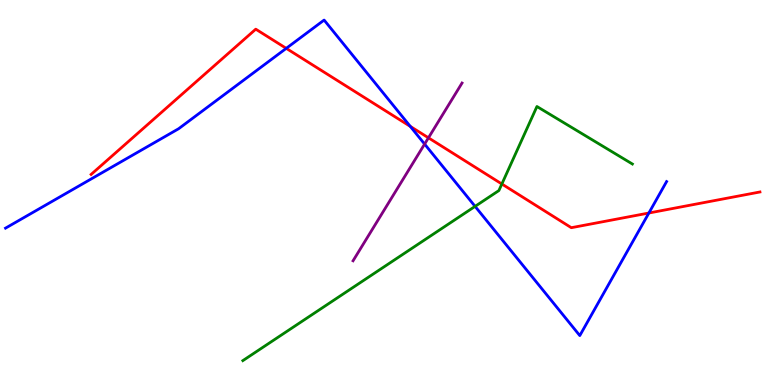[{'lines': ['blue', 'red'], 'intersections': [{'x': 3.69, 'y': 8.74}, {'x': 5.29, 'y': 6.72}, {'x': 8.37, 'y': 4.47}]}, {'lines': ['green', 'red'], 'intersections': [{'x': 6.48, 'y': 5.22}]}, {'lines': ['purple', 'red'], 'intersections': [{'x': 5.53, 'y': 6.42}]}, {'lines': ['blue', 'green'], 'intersections': [{'x': 6.13, 'y': 4.64}]}, {'lines': ['blue', 'purple'], 'intersections': [{'x': 5.48, 'y': 6.26}]}, {'lines': ['green', 'purple'], 'intersections': []}]